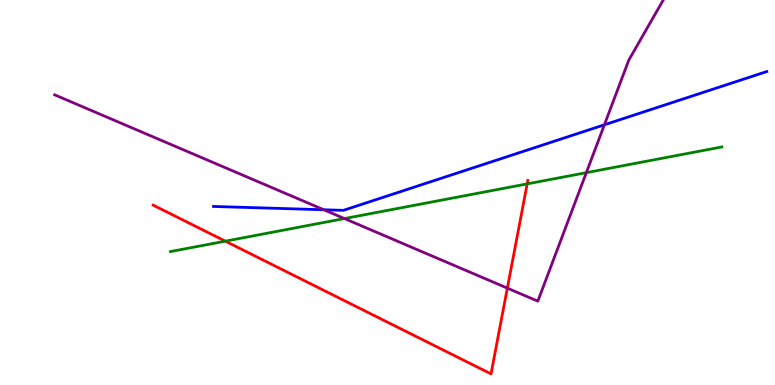[{'lines': ['blue', 'red'], 'intersections': []}, {'lines': ['green', 'red'], 'intersections': [{'x': 2.91, 'y': 3.74}, {'x': 6.8, 'y': 5.22}]}, {'lines': ['purple', 'red'], 'intersections': [{'x': 6.55, 'y': 2.52}]}, {'lines': ['blue', 'green'], 'intersections': []}, {'lines': ['blue', 'purple'], 'intersections': [{'x': 4.18, 'y': 4.55}, {'x': 7.8, 'y': 6.76}]}, {'lines': ['green', 'purple'], 'intersections': [{'x': 4.44, 'y': 4.32}, {'x': 7.57, 'y': 5.52}]}]